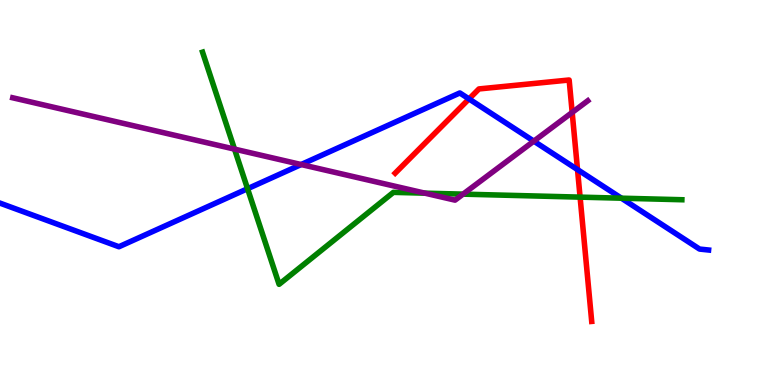[{'lines': ['blue', 'red'], 'intersections': [{'x': 6.05, 'y': 7.43}, {'x': 7.45, 'y': 5.59}]}, {'lines': ['green', 'red'], 'intersections': [{'x': 7.49, 'y': 4.88}]}, {'lines': ['purple', 'red'], 'intersections': [{'x': 7.38, 'y': 7.08}]}, {'lines': ['blue', 'green'], 'intersections': [{'x': 3.19, 'y': 5.1}, {'x': 8.02, 'y': 4.85}]}, {'lines': ['blue', 'purple'], 'intersections': [{'x': 3.89, 'y': 5.73}, {'x': 6.89, 'y': 6.33}]}, {'lines': ['green', 'purple'], 'intersections': [{'x': 3.03, 'y': 6.13}, {'x': 5.48, 'y': 4.98}, {'x': 5.97, 'y': 4.96}]}]